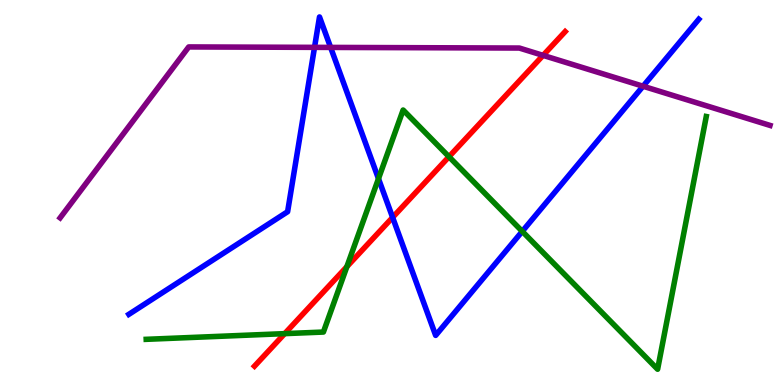[{'lines': ['blue', 'red'], 'intersections': [{'x': 5.07, 'y': 4.35}]}, {'lines': ['green', 'red'], 'intersections': [{'x': 3.67, 'y': 1.33}, {'x': 4.48, 'y': 3.07}, {'x': 5.79, 'y': 5.93}]}, {'lines': ['purple', 'red'], 'intersections': [{'x': 7.01, 'y': 8.56}]}, {'lines': ['blue', 'green'], 'intersections': [{'x': 4.88, 'y': 5.36}, {'x': 6.74, 'y': 3.99}]}, {'lines': ['blue', 'purple'], 'intersections': [{'x': 4.06, 'y': 8.77}, {'x': 4.27, 'y': 8.77}, {'x': 8.3, 'y': 7.76}]}, {'lines': ['green', 'purple'], 'intersections': []}]